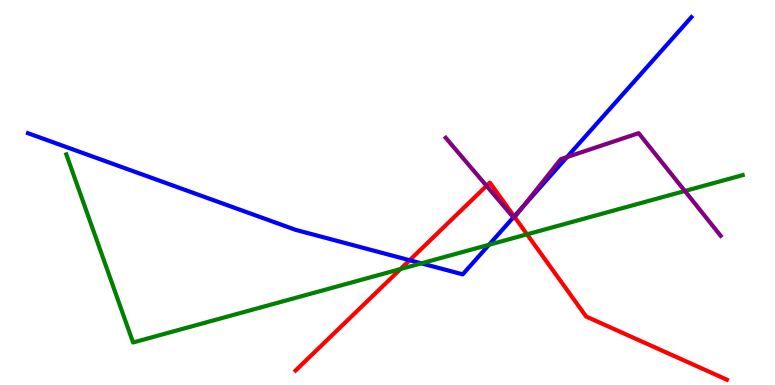[{'lines': ['blue', 'red'], 'intersections': [{'x': 5.29, 'y': 3.24}, {'x': 6.63, 'y': 4.38}]}, {'lines': ['green', 'red'], 'intersections': [{'x': 5.17, 'y': 3.01}, {'x': 6.8, 'y': 3.91}]}, {'lines': ['purple', 'red'], 'intersections': [{'x': 6.28, 'y': 5.17}, {'x': 6.64, 'y': 4.36}]}, {'lines': ['blue', 'green'], 'intersections': [{'x': 5.44, 'y': 3.16}, {'x': 6.31, 'y': 3.64}]}, {'lines': ['blue', 'purple'], 'intersections': [{'x': 6.62, 'y': 4.35}, {'x': 6.76, 'y': 4.66}, {'x': 7.32, 'y': 5.92}]}, {'lines': ['green', 'purple'], 'intersections': [{'x': 8.84, 'y': 5.04}]}]